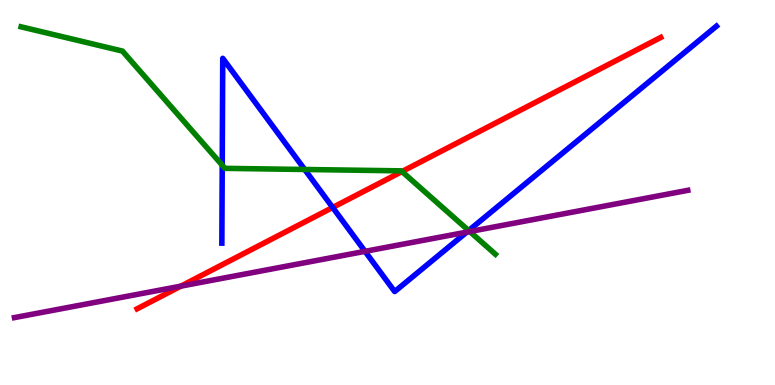[{'lines': ['blue', 'red'], 'intersections': [{'x': 4.29, 'y': 4.61}]}, {'lines': ['green', 'red'], 'intersections': [{'x': 5.19, 'y': 5.54}]}, {'lines': ['purple', 'red'], 'intersections': [{'x': 2.33, 'y': 2.57}]}, {'lines': ['blue', 'green'], 'intersections': [{'x': 2.87, 'y': 5.71}, {'x': 3.93, 'y': 5.6}, {'x': 6.05, 'y': 4.01}]}, {'lines': ['blue', 'purple'], 'intersections': [{'x': 4.71, 'y': 3.47}, {'x': 6.02, 'y': 3.97}]}, {'lines': ['green', 'purple'], 'intersections': [{'x': 6.06, 'y': 3.99}]}]